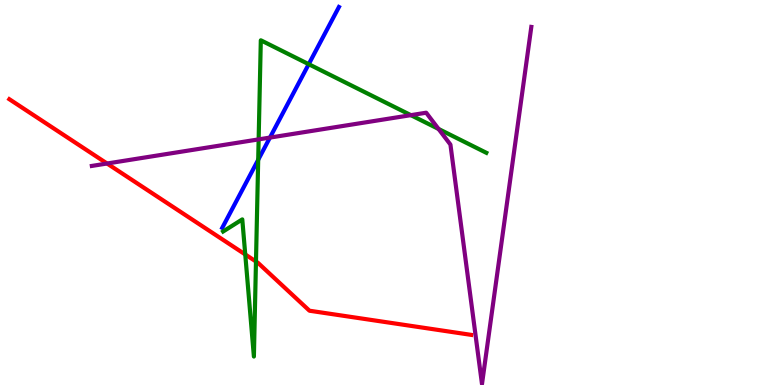[{'lines': ['blue', 'red'], 'intersections': []}, {'lines': ['green', 'red'], 'intersections': [{'x': 3.16, 'y': 3.39}, {'x': 3.3, 'y': 3.21}]}, {'lines': ['purple', 'red'], 'intersections': [{'x': 1.38, 'y': 5.75}]}, {'lines': ['blue', 'green'], 'intersections': [{'x': 3.33, 'y': 5.85}, {'x': 3.98, 'y': 8.33}]}, {'lines': ['blue', 'purple'], 'intersections': [{'x': 3.48, 'y': 6.43}]}, {'lines': ['green', 'purple'], 'intersections': [{'x': 3.34, 'y': 6.38}, {'x': 5.3, 'y': 7.01}, {'x': 5.66, 'y': 6.65}]}]